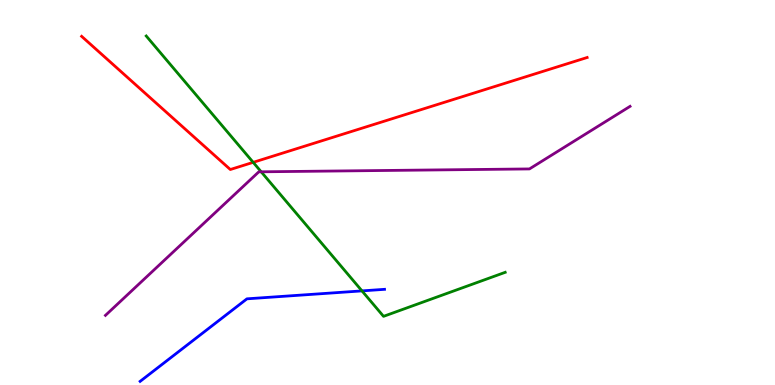[{'lines': ['blue', 'red'], 'intersections': []}, {'lines': ['green', 'red'], 'intersections': [{'x': 3.27, 'y': 5.78}]}, {'lines': ['purple', 'red'], 'intersections': []}, {'lines': ['blue', 'green'], 'intersections': [{'x': 4.67, 'y': 2.44}]}, {'lines': ['blue', 'purple'], 'intersections': []}, {'lines': ['green', 'purple'], 'intersections': [{'x': 3.37, 'y': 5.54}]}]